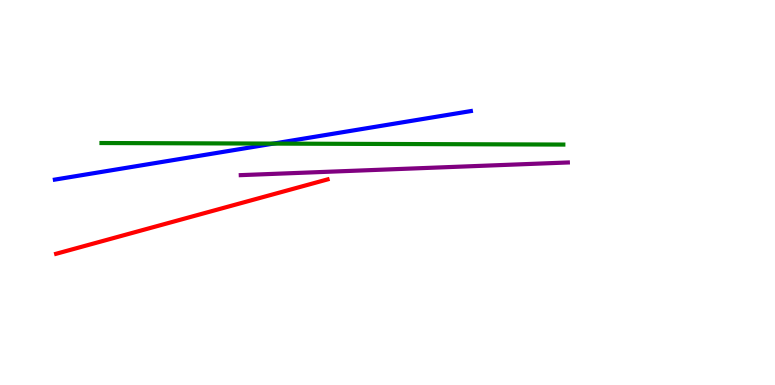[{'lines': ['blue', 'red'], 'intersections': []}, {'lines': ['green', 'red'], 'intersections': []}, {'lines': ['purple', 'red'], 'intersections': []}, {'lines': ['blue', 'green'], 'intersections': [{'x': 3.53, 'y': 6.27}]}, {'lines': ['blue', 'purple'], 'intersections': []}, {'lines': ['green', 'purple'], 'intersections': []}]